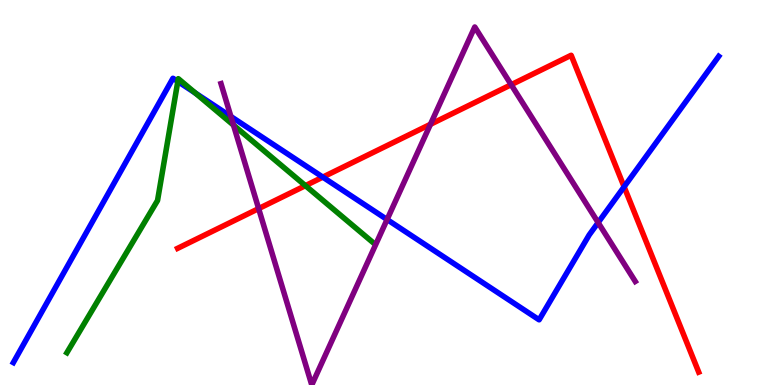[{'lines': ['blue', 'red'], 'intersections': [{'x': 4.17, 'y': 5.4}, {'x': 8.05, 'y': 5.15}]}, {'lines': ['green', 'red'], 'intersections': [{'x': 3.94, 'y': 5.18}]}, {'lines': ['purple', 'red'], 'intersections': [{'x': 3.34, 'y': 4.58}, {'x': 5.55, 'y': 6.77}, {'x': 6.6, 'y': 7.8}]}, {'lines': ['blue', 'green'], 'intersections': [{'x': 2.29, 'y': 7.88}, {'x': 2.52, 'y': 7.58}]}, {'lines': ['blue', 'purple'], 'intersections': [{'x': 2.98, 'y': 6.97}, {'x': 4.99, 'y': 4.3}, {'x': 7.72, 'y': 4.22}]}, {'lines': ['green', 'purple'], 'intersections': [{'x': 3.01, 'y': 6.75}]}]